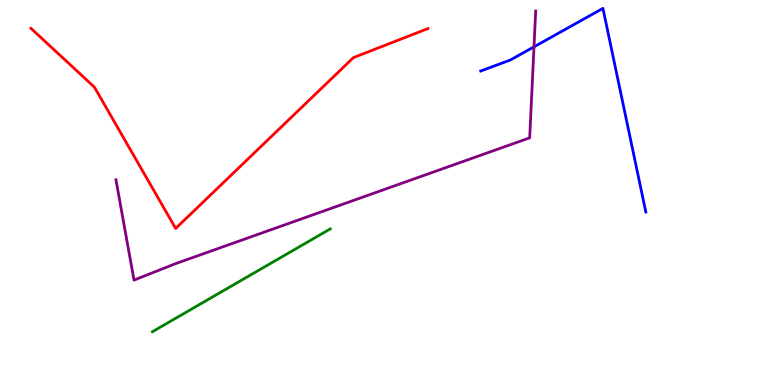[{'lines': ['blue', 'red'], 'intersections': []}, {'lines': ['green', 'red'], 'intersections': []}, {'lines': ['purple', 'red'], 'intersections': []}, {'lines': ['blue', 'green'], 'intersections': []}, {'lines': ['blue', 'purple'], 'intersections': [{'x': 6.89, 'y': 8.78}]}, {'lines': ['green', 'purple'], 'intersections': []}]